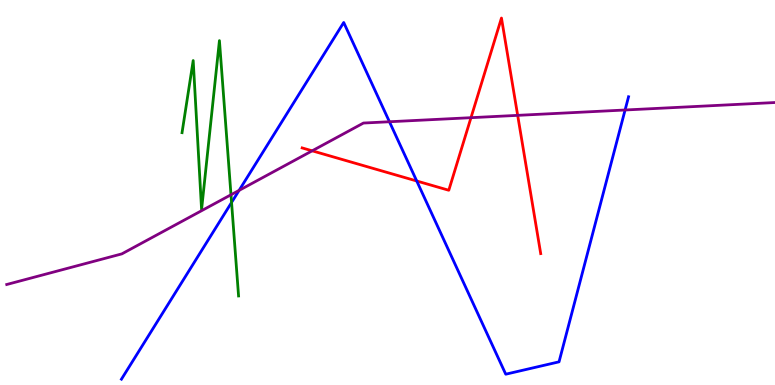[{'lines': ['blue', 'red'], 'intersections': [{'x': 5.38, 'y': 5.3}]}, {'lines': ['green', 'red'], 'intersections': []}, {'lines': ['purple', 'red'], 'intersections': [{'x': 4.03, 'y': 6.08}, {'x': 6.08, 'y': 6.94}, {'x': 6.68, 'y': 7.0}]}, {'lines': ['blue', 'green'], 'intersections': [{'x': 2.99, 'y': 4.74}]}, {'lines': ['blue', 'purple'], 'intersections': [{'x': 3.09, 'y': 5.05}, {'x': 5.03, 'y': 6.84}, {'x': 8.07, 'y': 7.14}]}, {'lines': ['green', 'purple'], 'intersections': [{'x': 2.98, 'y': 4.94}]}]